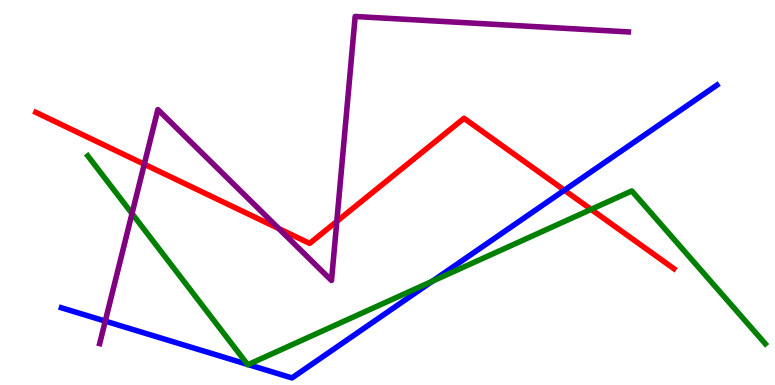[{'lines': ['blue', 'red'], 'intersections': [{'x': 7.28, 'y': 5.06}]}, {'lines': ['green', 'red'], 'intersections': [{'x': 7.63, 'y': 4.56}]}, {'lines': ['purple', 'red'], 'intersections': [{'x': 1.86, 'y': 5.73}, {'x': 3.6, 'y': 4.06}, {'x': 4.35, 'y': 4.25}]}, {'lines': ['blue', 'green'], 'intersections': [{'x': 3.19, 'y': 0.536}, {'x': 3.2, 'y': 0.53}, {'x': 5.58, 'y': 2.69}]}, {'lines': ['blue', 'purple'], 'intersections': [{'x': 1.36, 'y': 1.66}]}, {'lines': ['green', 'purple'], 'intersections': [{'x': 1.7, 'y': 4.45}]}]